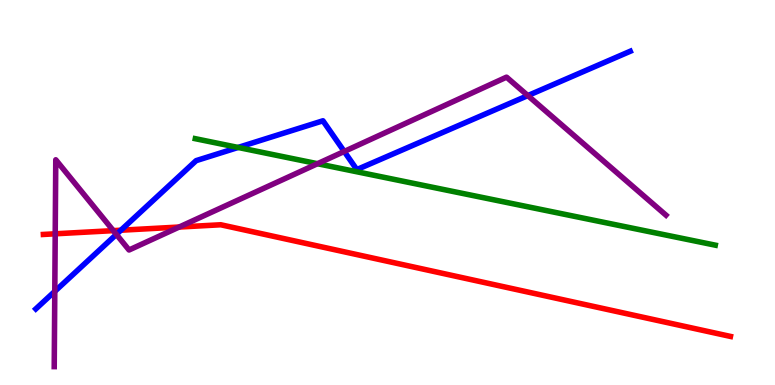[{'lines': ['blue', 'red'], 'intersections': [{'x': 1.56, 'y': 4.02}]}, {'lines': ['green', 'red'], 'intersections': []}, {'lines': ['purple', 'red'], 'intersections': [{'x': 0.712, 'y': 3.93}, {'x': 1.46, 'y': 4.01}, {'x': 2.31, 'y': 4.1}]}, {'lines': ['blue', 'green'], 'intersections': [{'x': 3.07, 'y': 6.17}]}, {'lines': ['blue', 'purple'], 'intersections': [{'x': 0.707, 'y': 2.43}, {'x': 1.5, 'y': 3.91}, {'x': 4.44, 'y': 6.07}, {'x': 6.81, 'y': 7.52}]}, {'lines': ['green', 'purple'], 'intersections': [{'x': 4.1, 'y': 5.75}]}]